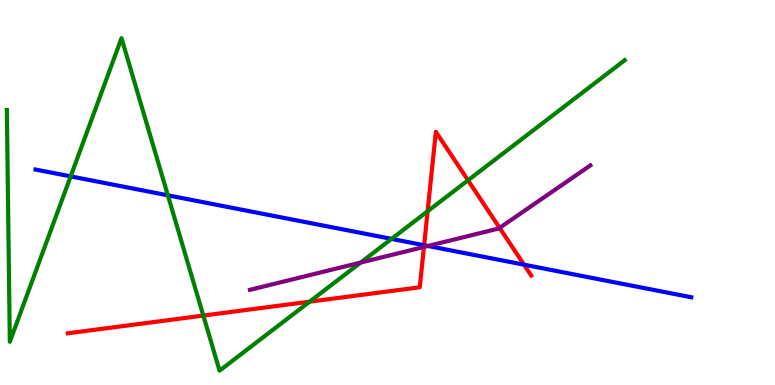[{'lines': ['blue', 'red'], 'intersections': [{'x': 5.47, 'y': 3.63}, {'x': 6.76, 'y': 3.13}]}, {'lines': ['green', 'red'], 'intersections': [{'x': 2.62, 'y': 1.8}, {'x': 4.0, 'y': 2.16}, {'x': 5.52, 'y': 4.51}, {'x': 6.04, 'y': 5.32}]}, {'lines': ['purple', 'red'], 'intersections': [{'x': 5.47, 'y': 3.59}, {'x': 6.45, 'y': 4.08}]}, {'lines': ['blue', 'green'], 'intersections': [{'x': 0.912, 'y': 5.42}, {'x': 2.17, 'y': 4.93}, {'x': 5.05, 'y': 3.8}]}, {'lines': ['blue', 'purple'], 'intersections': [{'x': 5.52, 'y': 3.61}]}, {'lines': ['green', 'purple'], 'intersections': [{'x': 4.65, 'y': 3.18}]}]